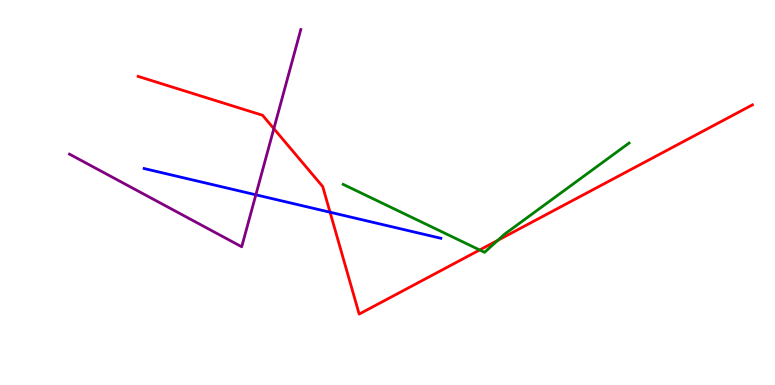[{'lines': ['blue', 'red'], 'intersections': [{'x': 4.26, 'y': 4.49}]}, {'lines': ['green', 'red'], 'intersections': [{'x': 6.19, 'y': 3.51}, {'x': 6.42, 'y': 3.76}]}, {'lines': ['purple', 'red'], 'intersections': [{'x': 3.53, 'y': 6.66}]}, {'lines': ['blue', 'green'], 'intersections': []}, {'lines': ['blue', 'purple'], 'intersections': [{'x': 3.3, 'y': 4.94}]}, {'lines': ['green', 'purple'], 'intersections': []}]